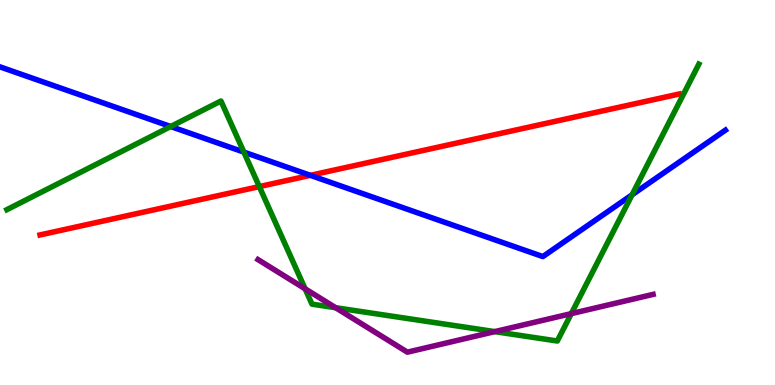[{'lines': ['blue', 'red'], 'intersections': [{'x': 4.0, 'y': 5.45}]}, {'lines': ['green', 'red'], 'intersections': [{'x': 3.35, 'y': 5.15}]}, {'lines': ['purple', 'red'], 'intersections': []}, {'lines': ['blue', 'green'], 'intersections': [{'x': 2.2, 'y': 6.71}, {'x': 3.15, 'y': 6.05}, {'x': 8.16, 'y': 4.94}]}, {'lines': ['blue', 'purple'], 'intersections': []}, {'lines': ['green', 'purple'], 'intersections': [{'x': 3.94, 'y': 2.5}, {'x': 4.33, 'y': 2.01}, {'x': 6.38, 'y': 1.39}, {'x': 7.37, 'y': 1.85}]}]